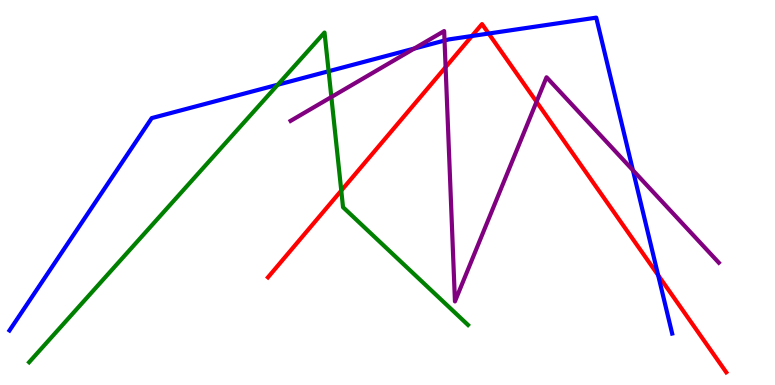[{'lines': ['blue', 'red'], 'intersections': [{'x': 6.09, 'y': 9.06}, {'x': 6.31, 'y': 9.13}, {'x': 8.49, 'y': 2.85}]}, {'lines': ['green', 'red'], 'intersections': [{'x': 4.4, 'y': 5.05}]}, {'lines': ['purple', 'red'], 'intersections': [{'x': 5.75, 'y': 8.26}, {'x': 6.92, 'y': 7.36}]}, {'lines': ['blue', 'green'], 'intersections': [{'x': 3.58, 'y': 7.8}, {'x': 4.24, 'y': 8.15}]}, {'lines': ['blue', 'purple'], 'intersections': [{'x': 5.34, 'y': 8.74}, {'x': 5.74, 'y': 8.95}, {'x': 8.17, 'y': 5.58}]}, {'lines': ['green', 'purple'], 'intersections': [{'x': 4.28, 'y': 7.48}]}]